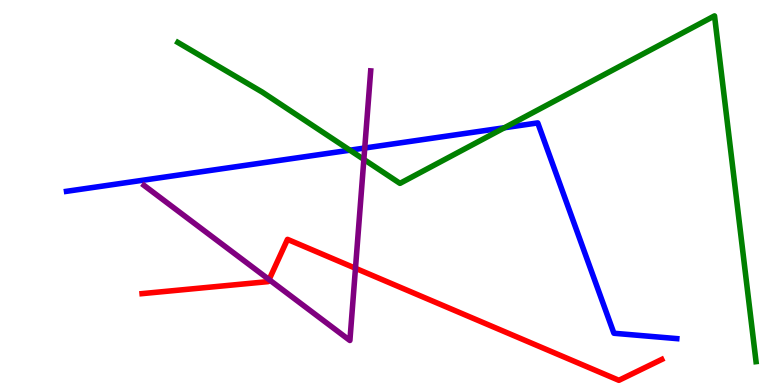[{'lines': ['blue', 'red'], 'intersections': []}, {'lines': ['green', 'red'], 'intersections': []}, {'lines': ['purple', 'red'], 'intersections': [{'x': 3.47, 'y': 2.74}, {'x': 4.59, 'y': 3.03}]}, {'lines': ['blue', 'green'], 'intersections': [{'x': 4.51, 'y': 6.1}, {'x': 6.51, 'y': 6.68}]}, {'lines': ['blue', 'purple'], 'intersections': [{'x': 4.71, 'y': 6.16}]}, {'lines': ['green', 'purple'], 'intersections': [{'x': 4.69, 'y': 5.86}]}]